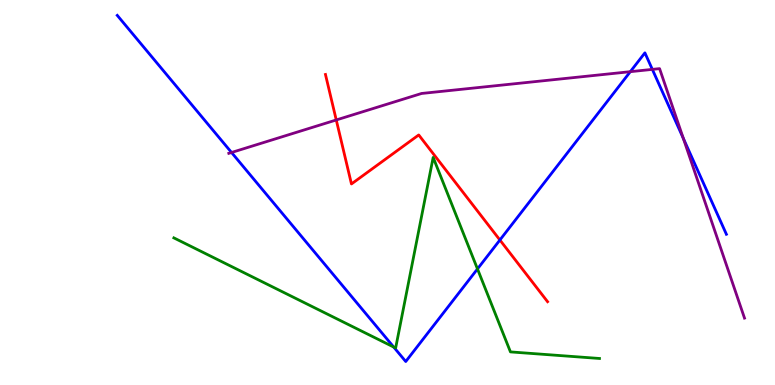[{'lines': ['blue', 'red'], 'intersections': [{'x': 6.45, 'y': 3.77}]}, {'lines': ['green', 'red'], 'intersections': []}, {'lines': ['purple', 'red'], 'intersections': [{'x': 4.34, 'y': 6.88}]}, {'lines': ['blue', 'green'], 'intersections': [{'x': 5.08, 'y': 0.986}, {'x': 6.16, 'y': 3.01}]}, {'lines': ['blue', 'purple'], 'intersections': [{'x': 2.99, 'y': 6.04}, {'x': 8.13, 'y': 8.14}, {'x': 8.42, 'y': 8.2}, {'x': 8.82, 'y': 6.41}]}, {'lines': ['green', 'purple'], 'intersections': []}]